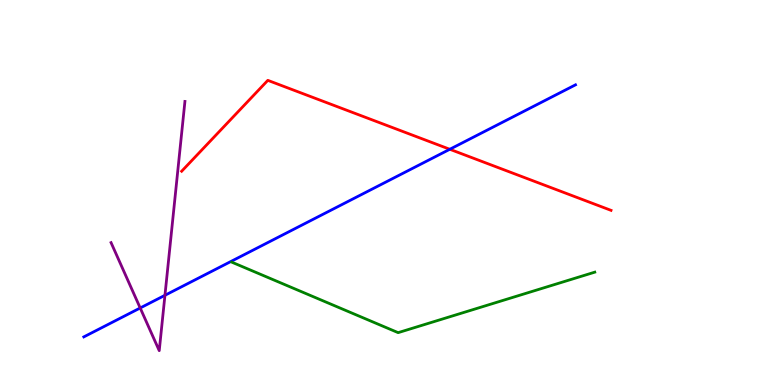[{'lines': ['blue', 'red'], 'intersections': [{'x': 5.8, 'y': 6.12}]}, {'lines': ['green', 'red'], 'intersections': []}, {'lines': ['purple', 'red'], 'intersections': []}, {'lines': ['blue', 'green'], 'intersections': []}, {'lines': ['blue', 'purple'], 'intersections': [{'x': 1.81, 'y': 2.0}, {'x': 2.13, 'y': 2.33}]}, {'lines': ['green', 'purple'], 'intersections': []}]